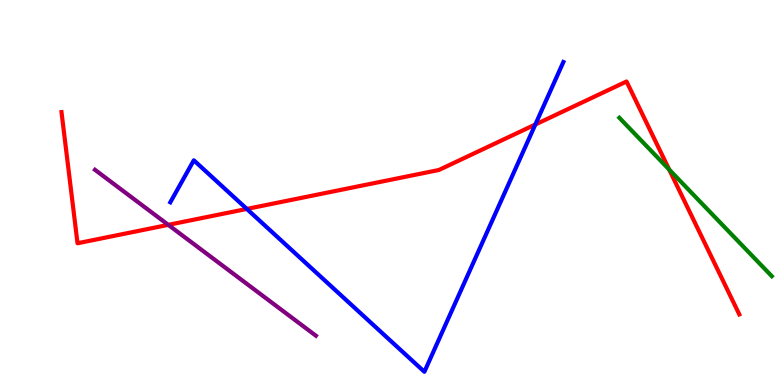[{'lines': ['blue', 'red'], 'intersections': [{'x': 3.18, 'y': 4.57}, {'x': 6.91, 'y': 6.77}]}, {'lines': ['green', 'red'], 'intersections': [{'x': 8.63, 'y': 5.6}]}, {'lines': ['purple', 'red'], 'intersections': [{'x': 2.17, 'y': 4.16}]}, {'lines': ['blue', 'green'], 'intersections': []}, {'lines': ['blue', 'purple'], 'intersections': []}, {'lines': ['green', 'purple'], 'intersections': []}]